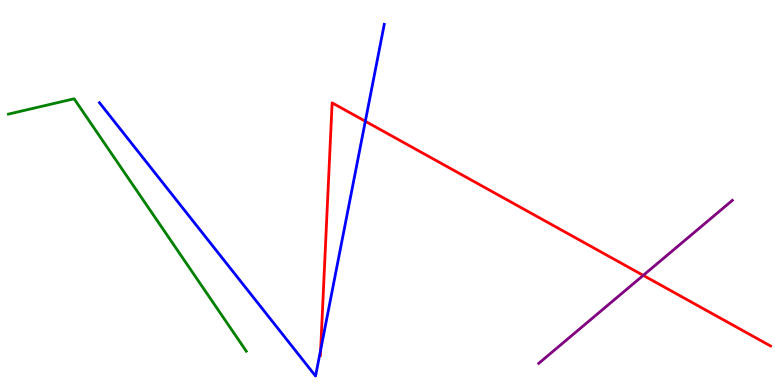[{'lines': ['blue', 'red'], 'intersections': [{'x': 4.14, 'y': 0.91}, {'x': 4.71, 'y': 6.85}]}, {'lines': ['green', 'red'], 'intersections': []}, {'lines': ['purple', 'red'], 'intersections': [{'x': 8.3, 'y': 2.85}]}, {'lines': ['blue', 'green'], 'intersections': []}, {'lines': ['blue', 'purple'], 'intersections': []}, {'lines': ['green', 'purple'], 'intersections': []}]